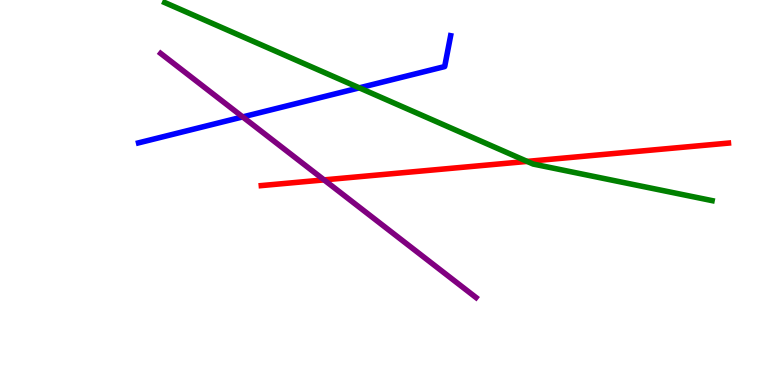[{'lines': ['blue', 'red'], 'intersections': []}, {'lines': ['green', 'red'], 'intersections': [{'x': 6.8, 'y': 5.81}]}, {'lines': ['purple', 'red'], 'intersections': [{'x': 4.18, 'y': 5.33}]}, {'lines': ['blue', 'green'], 'intersections': [{'x': 4.64, 'y': 7.72}]}, {'lines': ['blue', 'purple'], 'intersections': [{'x': 3.13, 'y': 6.96}]}, {'lines': ['green', 'purple'], 'intersections': []}]